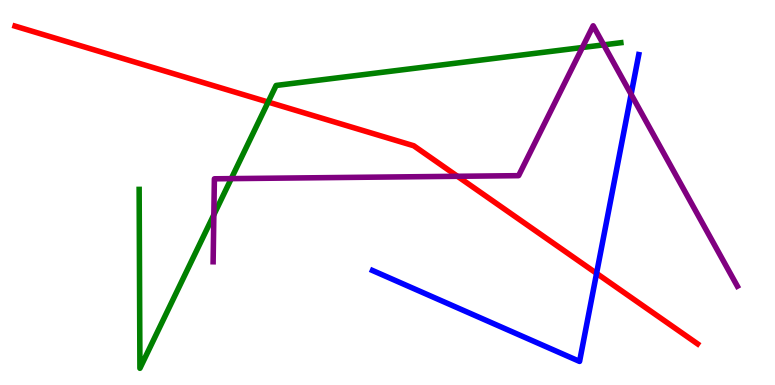[{'lines': ['blue', 'red'], 'intersections': [{'x': 7.7, 'y': 2.9}]}, {'lines': ['green', 'red'], 'intersections': [{'x': 3.46, 'y': 7.35}]}, {'lines': ['purple', 'red'], 'intersections': [{'x': 5.9, 'y': 5.42}]}, {'lines': ['blue', 'green'], 'intersections': []}, {'lines': ['blue', 'purple'], 'intersections': [{'x': 8.14, 'y': 7.55}]}, {'lines': ['green', 'purple'], 'intersections': [{'x': 2.76, 'y': 4.42}, {'x': 2.98, 'y': 5.36}, {'x': 7.51, 'y': 8.77}, {'x': 7.79, 'y': 8.84}]}]